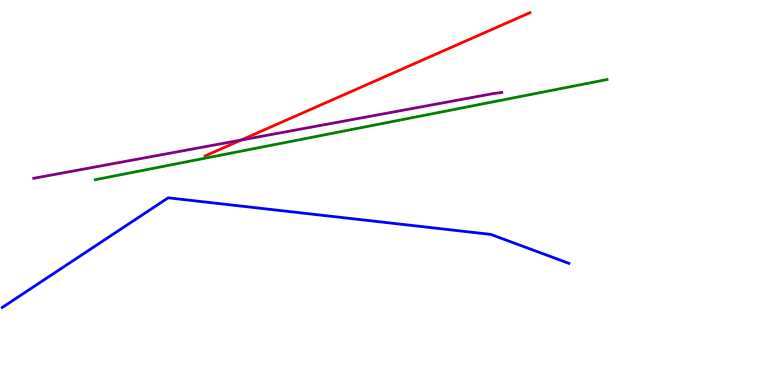[{'lines': ['blue', 'red'], 'intersections': []}, {'lines': ['green', 'red'], 'intersections': []}, {'lines': ['purple', 'red'], 'intersections': [{'x': 3.11, 'y': 6.36}]}, {'lines': ['blue', 'green'], 'intersections': []}, {'lines': ['blue', 'purple'], 'intersections': []}, {'lines': ['green', 'purple'], 'intersections': []}]